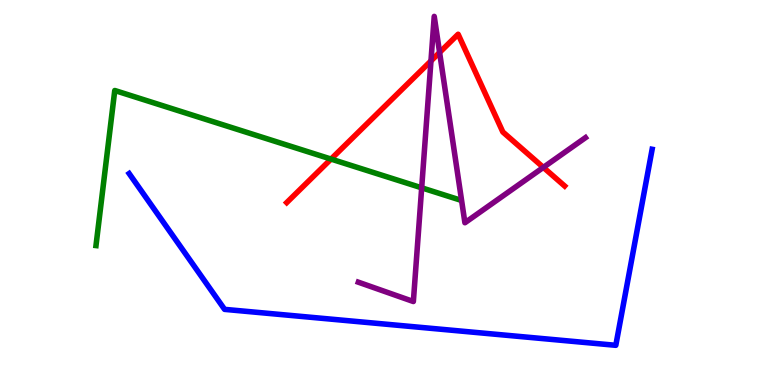[{'lines': ['blue', 'red'], 'intersections': []}, {'lines': ['green', 'red'], 'intersections': [{'x': 4.27, 'y': 5.87}]}, {'lines': ['purple', 'red'], 'intersections': [{'x': 5.56, 'y': 8.42}, {'x': 5.67, 'y': 8.64}, {'x': 7.01, 'y': 5.65}]}, {'lines': ['blue', 'green'], 'intersections': []}, {'lines': ['blue', 'purple'], 'intersections': []}, {'lines': ['green', 'purple'], 'intersections': [{'x': 5.44, 'y': 5.12}]}]